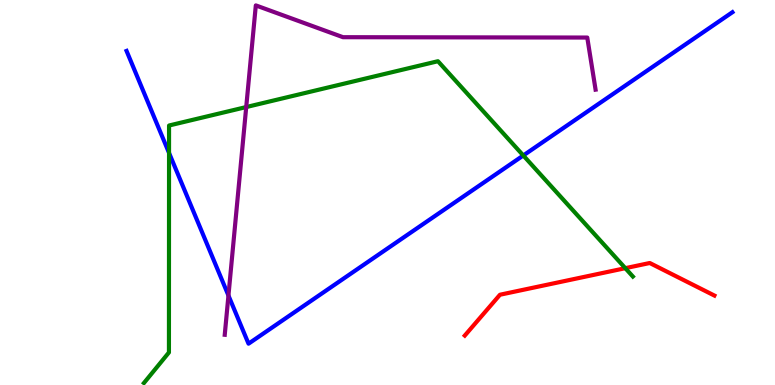[{'lines': ['blue', 'red'], 'intersections': []}, {'lines': ['green', 'red'], 'intersections': [{'x': 8.07, 'y': 3.03}]}, {'lines': ['purple', 'red'], 'intersections': []}, {'lines': ['blue', 'green'], 'intersections': [{'x': 2.18, 'y': 6.03}, {'x': 6.75, 'y': 5.96}]}, {'lines': ['blue', 'purple'], 'intersections': [{'x': 2.95, 'y': 2.32}]}, {'lines': ['green', 'purple'], 'intersections': [{'x': 3.18, 'y': 7.22}]}]